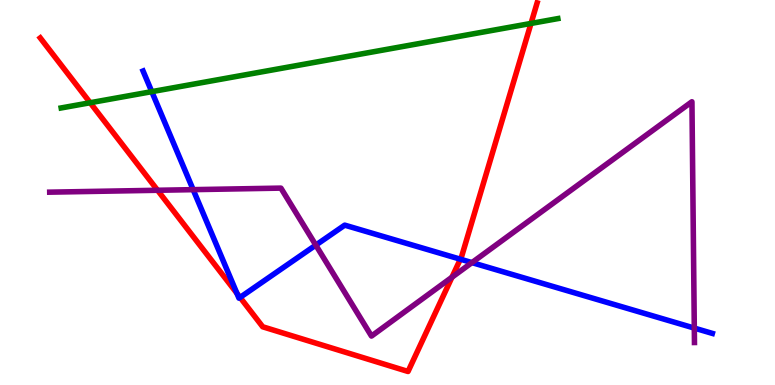[{'lines': ['blue', 'red'], 'intersections': [{'x': 3.06, 'y': 2.38}, {'x': 3.1, 'y': 2.28}, {'x': 5.94, 'y': 3.27}]}, {'lines': ['green', 'red'], 'intersections': [{'x': 1.16, 'y': 7.33}, {'x': 6.85, 'y': 9.39}]}, {'lines': ['purple', 'red'], 'intersections': [{'x': 2.03, 'y': 5.06}, {'x': 5.83, 'y': 2.8}]}, {'lines': ['blue', 'green'], 'intersections': [{'x': 1.96, 'y': 7.62}]}, {'lines': ['blue', 'purple'], 'intersections': [{'x': 2.49, 'y': 5.07}, {'x': 4.07, 'y': 3.63}, {'x': 6.09, 'y': 3.18}, {'x': 8.96, 'y': 1.48}]}, {'lines': ['green', 'purple'], 'intersections': []}]